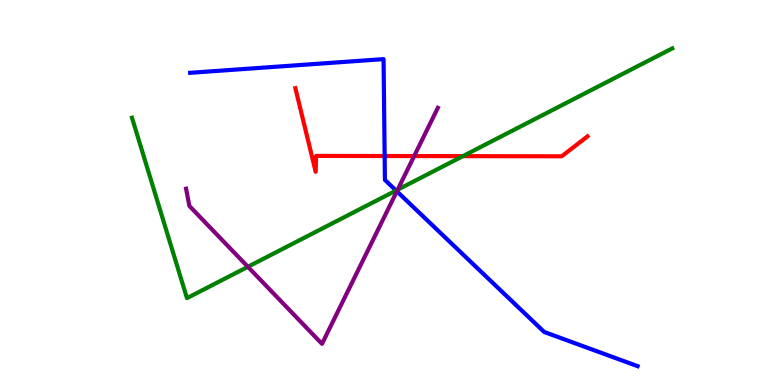[{'lines': ['blue', 'red'], 'intersections': [{'x': 4.96, 'y': 5.95}]}, {'lines': ['green', 'red'], 'intersections': [{'x': 5.97, 'y': 5.94}]}, {'lines': ['purple', 'red'], 'intersections': [{'x': 5.34, 'y': 5.95}]}, {'lines': ['blue', 'green'], 'intersections': [{'x': 5.11, 'y': 5.05}]}, {'lines': ['blue', 'purple'], 'intersections': [{'x': 5.12, 'y': 5.03}]}, {'lines': ['green', 'purple'], 'intersections': [{'x': 3.2, 'y': 3.07}, {'x': 5.13, 'y': 5.07}]}]